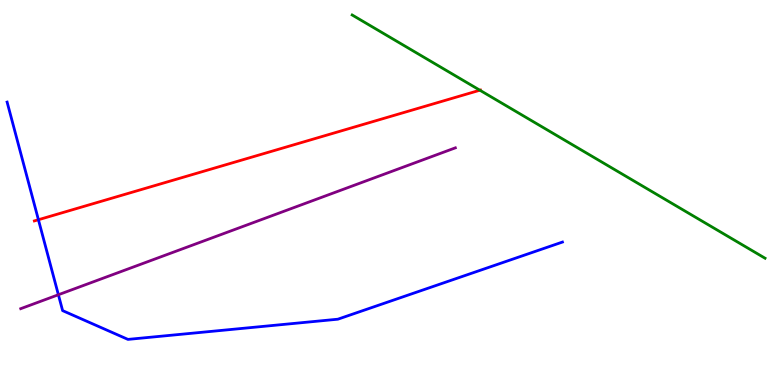[{'lines': ['blue', 'red'], 'intersections': [{'x': 0.496, 'y': 4.29}]}, {'lines': ['green', 'red'], 'intersections': [{'x': 6.19, 'y': 7.66}]}, {'lines': ['purple', 'red'], 'intersections': []}, {'lines': ['blue', 'green'], 'intersections': []}, {'lines': ['blue', 'purple'], 'intersections': [{'x': 0.753, 'y': 2.34}]}, {'lines': ['green', 'purple'], 'intersections': []}]